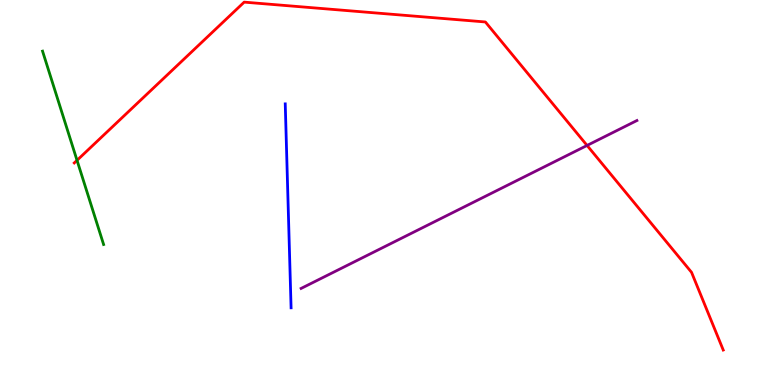[{'lines': ['blue', 'red'], 'intersections': []}, {'lines': ['green', 'red'], 'intersections': [{'x': 0.994, 'y': 5.84}]}, {'lines': ['purple', 'red'], 'intersections': [{'x': 7.58, 'y': 6.22}]}, {'lines': ['blue', 'green'], 'intersections': []}, {'lines': ['blue', 'purple'], 'intersections': []}, {'lines': ['green', 'purple'], 'intersections': []}]